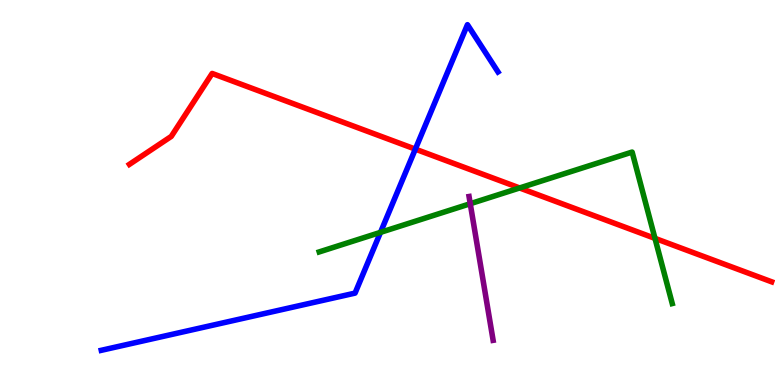[{'lines': ['blue', 'red'], 'intersections': [{'x': 5.36, 'y': 6.13}]}, {'lines': ['green', 'red'], 'intersections': [{'x': 6.7, 'y': 5.12}, {'x': 8.45, 'y': 3.81}]}, {'lines': ['purple', 'red'], 'intersections': []}, {'lines': ['blue', 'green'], 'intersections': [{'x': 4.91, 'y': 3.96}]}, {'lines': ['blue', 'purple'], 'intersections': []}, {'lines': ['green', 'purple'], 'intersections': [{'x': 6.07, 'y': 4.71}]}]